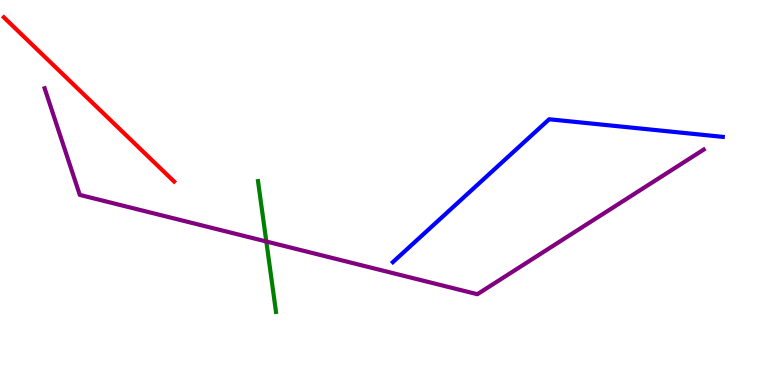[{'lines': ['blue', 'red'], 'intersections': []}, {'lines': ['green', 'red'], 'intersections': []}, {'lines': ['purple', 'red'], 'intersections': []}, {'lines': ['blue', 'green'], 'intersections': []}, {'lines': ['blue', 'purple'], 'intersections': []}, {'lines': ['green', 'purple'], 'intersections': [{'x': 3.44, 'y': 3.73}]}]